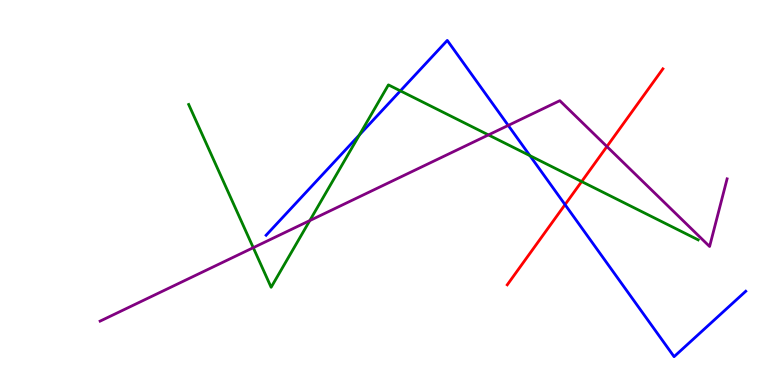[{'lines': ['blue', 'red'], 'intersections': [{'x': 7.29, 'y': 4.68}]}, {'lines': ['green', 'red'], 'intersections': [{'x': 7.51, 'y': 5.28}]}, {'lines': ['purple', 'red'], 'intersections': [{'x': 7.83, 'y': 6.19}]}, {'lines': ['blue', 'green'], 'intersections': [{'x': 4.64, 'y': 6.5}, {'x': 5.17, 'y': 7.64}, {'x': 6.84, 'y': 5.96}]}, {'lines': ['blue', 'purple'], 'intersections': [{'x': 6.56, 'y': 6.74}]}, {'lines': ['green', 'purple'], 'intersections': [{'x': 3.27, 'y': 3.57}, {'x': 4.0, 'y': 4.27}, {'x': 6.3, 'y': 6.5}]}]